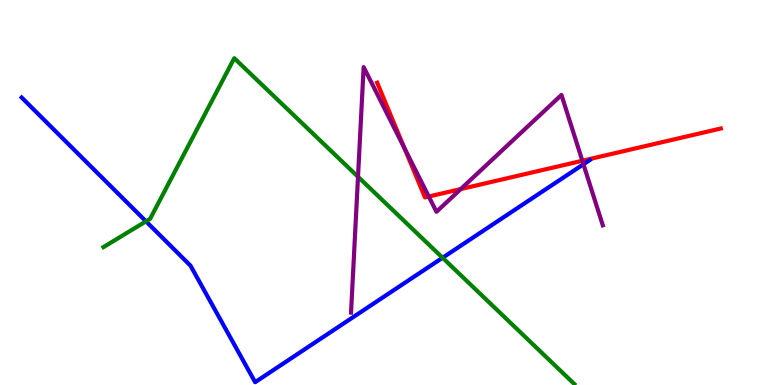[{'lines': ['blue', 'red'], 'intersections': []}, {'lines': ['green', 'red'], 'intersections': []}, {'lines': ['purple', 'red'], 'intersections': [{'x': 5.22, 'y': 6.15}, {'x': 5.53, 'y': 4.9}, {'x': 5.95, 'y': 5.09}, {'x': 7.51, 'y': 5.82}]}, {'lines': ['blue', 'green'], 'intersections': [{'x': 1.88, 'y': 4.25}, {'x': 5.71, 'y': 3.3}]}, {'lines': ['blue', 'purple'], 'intersections': [{'x': 7.53, 'y': 5.73}]}, {'lines': ['green', 'purple'], 'intersections': [{'x': 4.62, 'y': 5.41}]}]